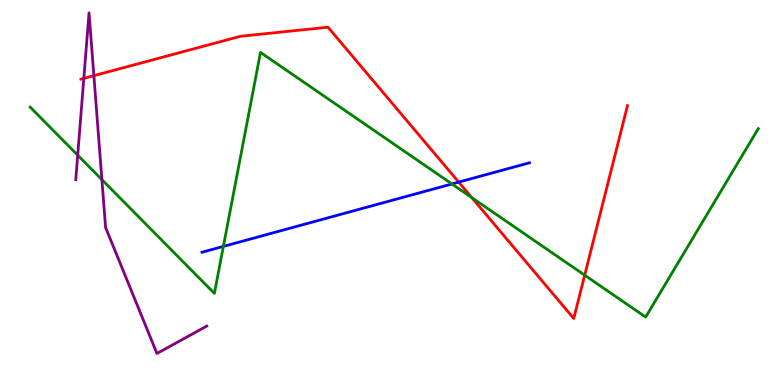[{'lines': ['blue', 'red'], 'intersections': [{'x': 5.92, 'y': 5.27}]}, {'lines': ['green', 'red'], 'intersections': [{'x': 6.09, 'y': 4.87}, {'x': 7.54, 'y': 2.85}]}, {'lines': ['purple', 'red'], 'intersections': [{'x': 1.08, 'y': 7.96}, {'x': 1.21, 'y': 8.03}]}, {'lines': ['blue', 'green'], 'intersections': [{'x': 2.88, 'y': 3.6}, {'x': 5.83, 'y': 5.22}]}, {'lines': ['blue', 'purple'], 'intersections': []}, {'lines': ['green', 'purple'], 'intersections': [{'x': 1.0, 'y': 5.97}, {'x': 1.31, 'y': 5.33}]}]